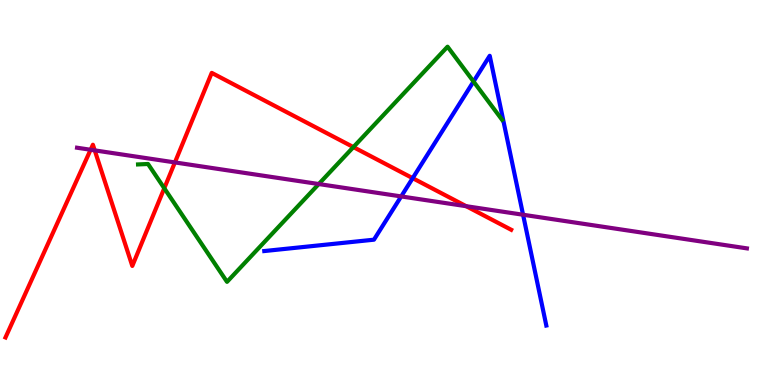[{'lines': ['blue', 'red'], 'intersections': [{'x': 5.32, 'y': 5.37}]}, {'lines': ['green', 'red'], 'intersections': [{'x': 2.12, 'y': 5.11}, {'x': 4.56, 'y': 6.18}]}, {'lines': ['purple', 'red'], 'intersections': [{'x': 1.17, 'y': 6.11}, {'x': 1.22, 'y': 6.09}, {'x': 2.26, 'y': 5.78}, {'x': 6.02, 'y': 4.64}]}, {'lines': ['blue', 'green'], 'intersections': [{'x': 6.11, 'y': 7.88}]}, {'lines': ['blue', 'purple'], 'intersections': [{'x': 5.18, 'y': 4.9}, {'x': 6.75, 'y': 4.42}]}, {'lines': ['green', 'purple'], 'intersections': [{'x': 4.11, 'y': 5.22}]}]